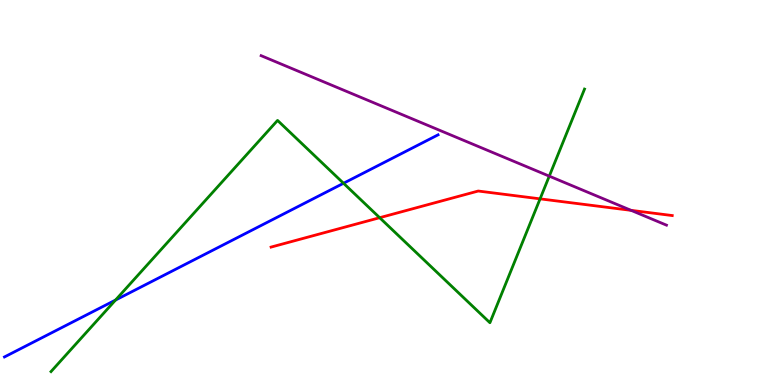[{'lines': ['blue', 'red'], 'intersections': []}, {'lines': ['green', 'red'], 'intersections': [{'x': 4.9, 'y': 4.35}, {'x': 6.97, 'y': 4.84}]}, {'lines': ['purple', 'red'], 'intersections': [{'x': 8.14, 'y': 4.54}]}, {'lines': ['blue', 'green'], 'intersections': [{'x': 1.49, 'y': 2.21}, {'x': 4.43, 'y': 5.24}]}, {'lines': ['blue', 'purple'], 'intersections': []}, {'lines': ['green', 'purple'], 'intersections': [{'x': 7.09, 'y': 5.42}]}]